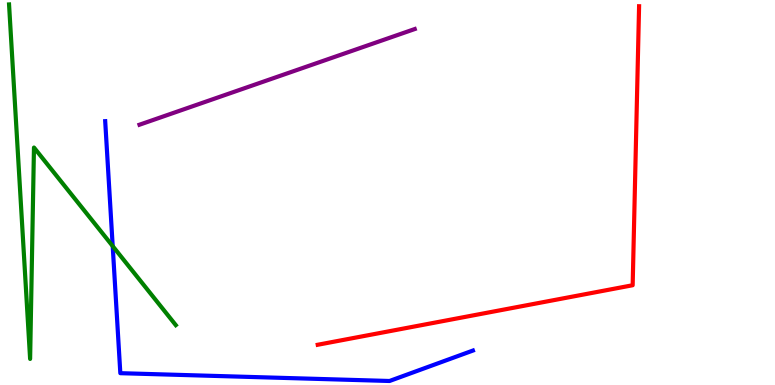[{'lines': ['blue', 'red'], 'intersections': []}, {'lines': ['green', 'red'], 'intersections': []}, {'lines': ['purple', 'red'], 'intersections': []}, {'lines': ['blue', 'green'], 'intersections': [{'x': 1.45, 'y': 3.61}]}, {'lines': ['blue', 'purple'], 'intersections': []}, {'lines': ['green', 'purple'], 'intersections': []}]